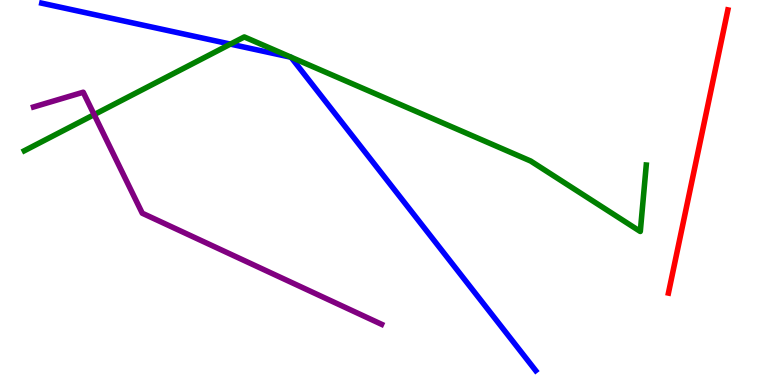[{'lines': ['blue', 'red'], 'intersections': []}, {'lines': ['green', 'red'], 'intersections': []}, {'lines': ['purple', 'red'], 'intersections': []}, {'lines': ['blue', 'green'], 'intersections': [{'x': 2.97, 'y': 8.85}]}, {'lines': ['blue', 'purple'], 'intersections': []}, {'lines': ['green', 'purple'], 'intersections': [{'x': 1.21, 'y': 7.02}]}]